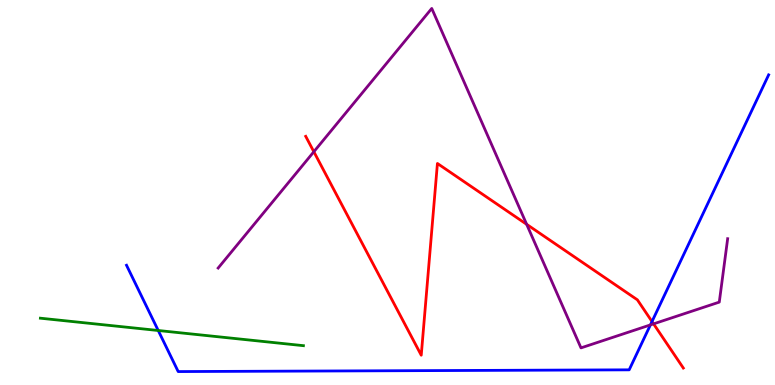[{'lines': ['blue', 'red'], 'intersections': [{'x': 8.41, 'y': 1.65}]}, {'lines': ['green', 'red'], 'intersections': []}, {'lines': ['purple', 'red'], 'intersections': [{'x': 4.05, 'y': 6.06}, {'x': 6.8, 'y': 4.17}, {'x': 8.43, 'y': 1.59}]}, {'lines': ['blue', 'green'], 'intersections': [{'x': 2.04, 'y': 1.42}]}, {'lines': ['blue', 'purple'], 'intersections': [{'x': 8.39, 'y': 1.56}]}, {'lines': ['green', 'purple'], 'intersections': []}]